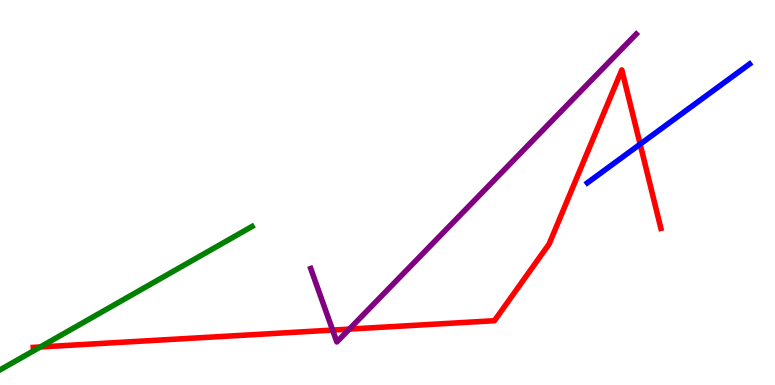[{'lines': ['blue', 'red'], 'intersections': [{'x': 8.26, 'y': 6.26}]}, {'lines': ['green', 'red'], 'intersections': [{'x': 0.52, 'y': 0.988}]}, {'lines': ['purple', 'red'], 'intersections': [{'x': 4.29, 'y': 1.43}, {'x': 4.51, 'y': 1.45}]}, {'lines': ['blue', 'green'], 'intersections': []}, {'lines': ['blue', 'purple'], 'intersections': []}, {'lines': ['green', 'purple'], 'intersections': []}]